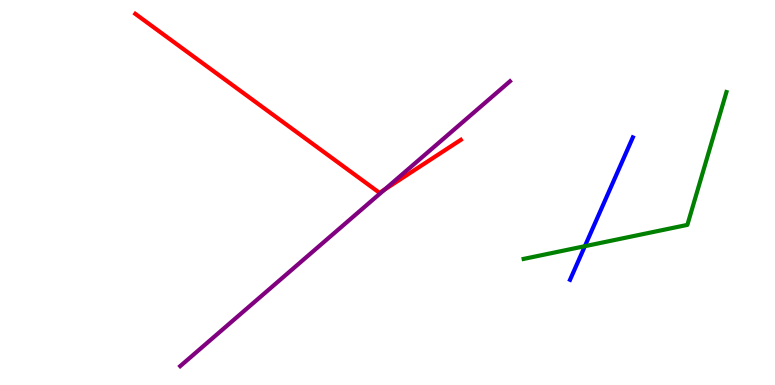[{'lines': ['blue', 'red'], 'intersections': []}, {'lines': ['green', 'red'], 'intersections': []}, {'lines': ['purple', 'red'], 'intersections': [{'x': 4.96, 'y': 5.08}]}, {'lines': ['blue', 'green'], 'intersections': [{'x': 7.55, 'y': 3.61}]}, {'lines': ['blue', 'purple'], 'intersections': []}, {'lines': ['green', 'purple'], 'intersections': []}]